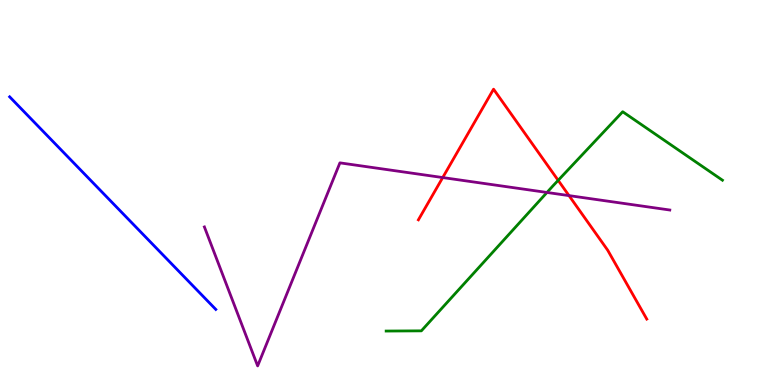[{'lines': ['blue', 'red'], 'intersections': []}, {'lines': ['green', 'red'], 'intersections': [{'x': 7.2, 'y': 5.32}]}, {'lines': ['purple', 'red'], 'intersections': [{'x': 5.71, 'y': 5.39}, {'x': 7.34, 'y': 4.92}]}, {'lines': ['blue', 'green'], 'intersections': []}, {'lines': ['blue', 'purple'], 'intersections': []}, {'lines': ['green', 'purple'], 'intersections': [{'x': 7.06, 'y': 5.0}]}]